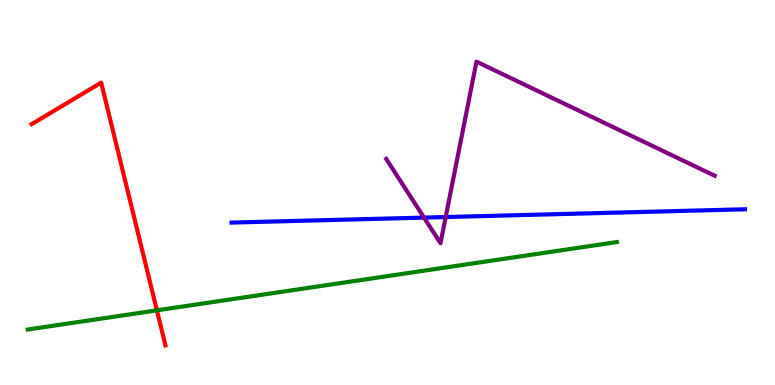[{'lines': ['blue', 'red'], 'intersections': []}, {'lines': ['green', 'red'], 'intersections': [{'x': 2.02, 'y': 1.94}]}, {'lines': ['purple', 'red'], 'intersections': []}, {'lines': ['blue', 'green'], 'intersections': []}, {'lines': ['blue', 'purple'], 'intersections': [{'x': 5.47, 'y': 4.35}, {'x': 5.75, 'y': 4.36}]}, {'lines': ['green', 'purple'], 'intersections': []}]